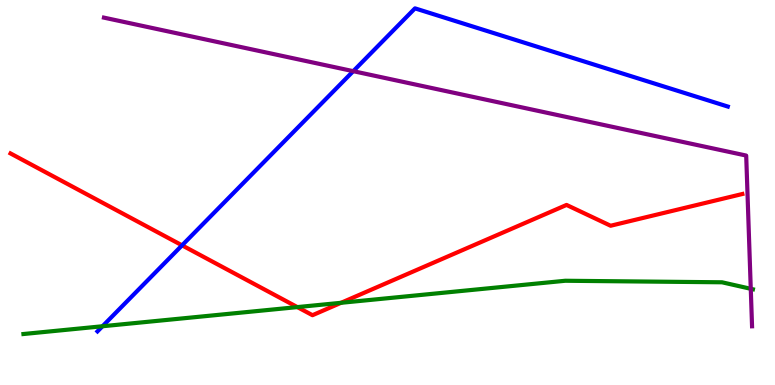[{'lines': ['blue', 'red'], 'intersections': [{'x': 2.35, 'y': 3.63}]}, {'lines': ['green', 'red'], 'intersections': [{'x': 3.84, 'y': 2.02}, {'x': 4.4, 'y': 2.14}]}, {'lines': ['purple', 'red'], 'intersections': []}, {'lines': ['blue', 'green'], 'intersections': [{'x': 1.32, 'y': 1.53}]}, {'lines': ['blue', 'purple'], 'intersections': [{'x': 4.56, 'y': 8.15}]}, {'lines': ['green', 'purple'], 'intersections': [{'x': 9.69, 'y': 2.5}]}]